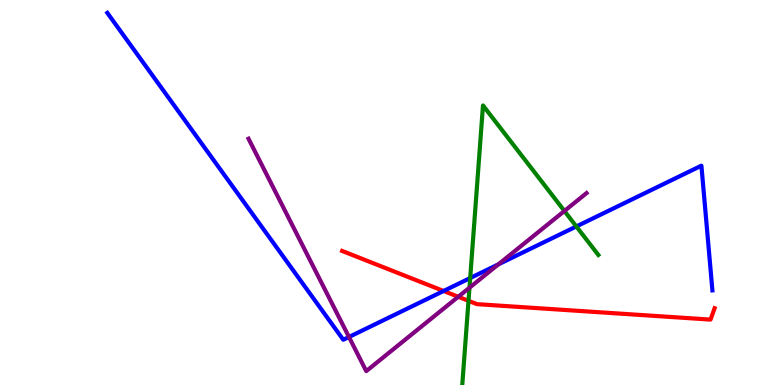[{'lines': ['blue', 'red'], 'intersections': [{'x': 5.72, 'y': 2.44}]}, {'lines': ['green', 'red'], 'intersections': [{'x': 6.05, 'y': 2.19}]}, {'lines': ['purple', 'red'], 'intersections': [{'x': 5.91, 'y': 2.29}]}, {'lines': ['blue', 'green'], 'intersections': [{'x': 6.07, 'y': 2.78}, {'x': 7.44, 'y': 4.12}]}, {'lines': ['blue', 'purple'], 'intersections': [{'x': 4.5, 'y': 1.25}, {'x': 6.43, 'y': 3.13}]}, {'lines': ['green', 'purple'], 'intersections': [{'x': 6.06, 'y': 2.53}, {'x': 7.28, 'y': 4.52}]}]